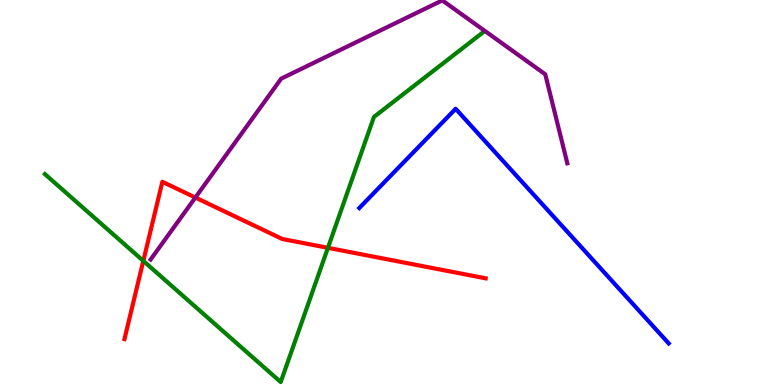[{'lines': ['blue', 'red'], 'intersections': []}, {'lines': ['green', 'red'], 'intersections': [{'x': 1.85, 'y': 3.22}, {'x': 4.23, 'y': 3.56}]}, {'lines': ['purple', 'red'], 'intersections': [{'x': 2.52, 'y': 4.87}]}, {'lines': ['blue', 'green'], 'intersections': []}, {'lines': ['blue', 'purple'], 'intersections': []}, {'lines': ['green', 'purple'], 'intersections': []}]